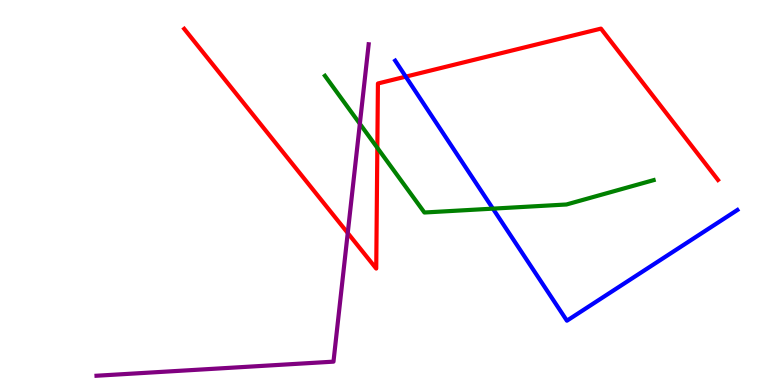[{'lines': ['blue', 'red'], 'intersections': [{'x': 5.24, 'y': 8.01}]}, {'lines': ['green', 'red'], 'intersections': [{'x': 4.87, 'y': 6.16}]}, {'lines': ['purple', 'red'], 'intersections': [{'x': 4.49, 'y': 3.95}]}, {'lines': ['blue', 'green'], 'intersections': [{'x': 6.36, 'y': 4.58}]}, {'lines': ['blue', 'purple'], 'intersections': []}, {'lines': ['green', 'purple'], 'intersections': [{'x': 4.64, 'y': 6.78}]}]